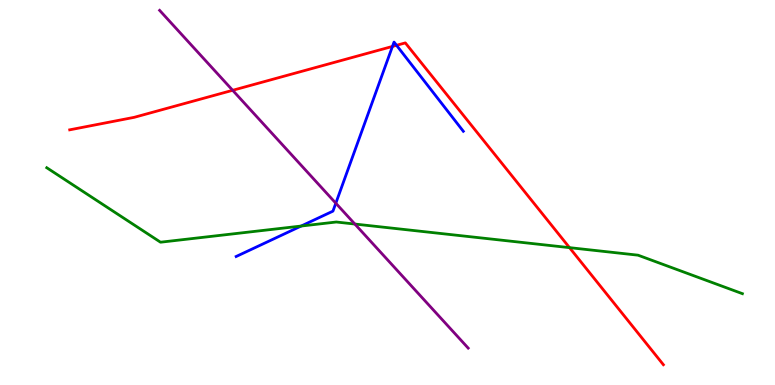[{'lines': ['blue', 'red'], 'intersections': [{'x': 5.06, 'y': 8.79}, {'x': 5.12, 'y': 8.82}]}, {'lines': ['green', 'red'], 'intersections': [{'x': 7.35, 'y': 3.57}]}, {'lines': ['purple', 'red'], 'intersections': [{'x': 3.0, 'y': 7.65}]}, {'lines': ['blue', 'green'], 'intersections': [{'x': 3.89, 'y': 4.13}]}, {'lines': ['blue', 'purple'], 'intersections': [{'x': 4.33, 'y': 4.72}]}, {'lines': ['green', 'purple'], 'intersections': [{'x': 4.58, 'y': 4.18}]}]